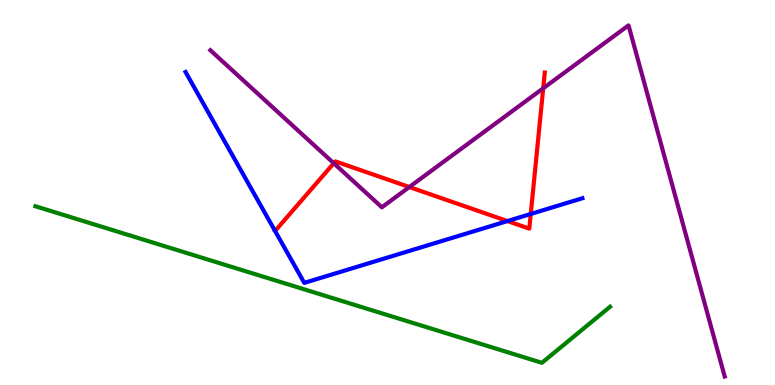[{'lines': ['blue', 'red'], 'intersections': [{'x': 6.55, 'y': 4.26}, {'x': 6.85, 'y': 4.44}]}, {'lines': ['green', 'red'], 'intersections': []}, {'lines': ['purple', 'red'], 'intersections': [{'x': 4.31, 'y': 5.76}, {'x': 5.28, 'y': 5.14}, {'x': 7.01, 'y': 7.71}]}, {'lines': ['blue', 'green'], 'intersections': []}, {'lines': ['blue', 'purple'], 'intersections': []}, {'lines': ['green', 'purple'], 'intersections': []}]